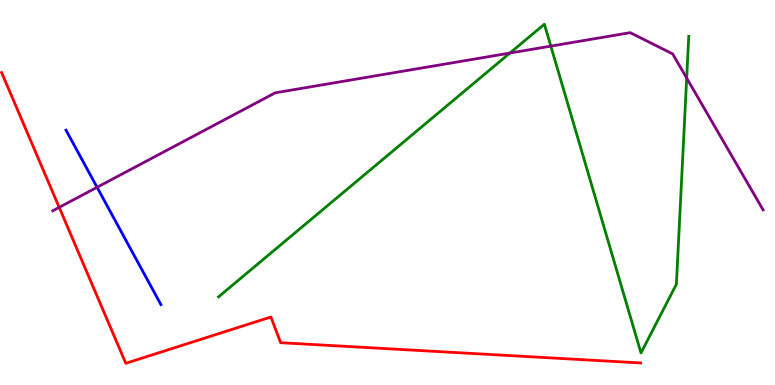[{'lines': ['blue', 'red'], 'intersections': []}, {'lines': ['green', 'red'], 'intersections': []}, {'lines': ['purple', 'red'], 'intersections': [{'x': 0.764, 'y': 4.61}]}, {'lines': ['blue', 'green'], 'intersections': []}, {'lines': ['blue', 'purple'], 'intersections': [{'x': 1.25, 'y': 5.14}]}, {'lines': ['green', 'purple'], 'intersections': [{'x': 6.58, 'y': 8.62}, {'x': 7.11, 'y': 8.8}, {'x': 8.86, 'y': 7.97}]}]